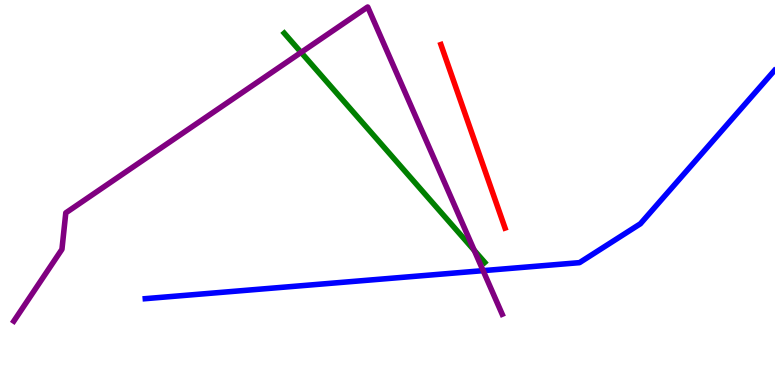[{'lines': ['blue', 'red'], 'intersections': []}, {'lines': ['green', 'red'], 'intersections': []}, {'lines': ['purple', 'red'], 'intersections': []}, {'lines': ['blue', 'green'], 'intersections': []}, {'lines': ['blue', 'purple'], 'intersections': [{'x': 6.23, 'y': 2.97}]}, {'lines': ['green', 'purple'], 'intersections': [{'x': 3.89, 'y': 8.64}, {'x': 6.12, 'y': 3.5}]}]